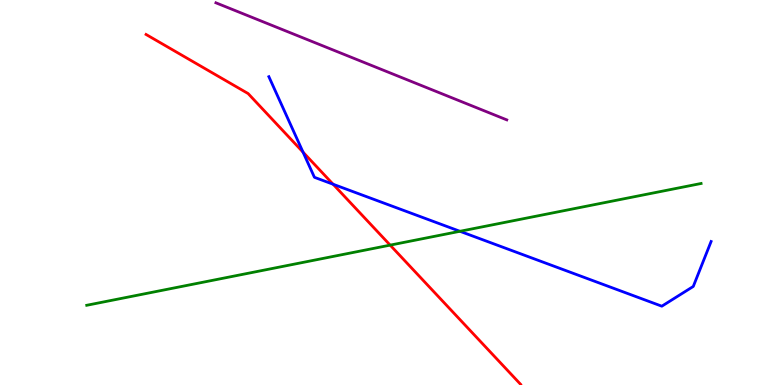[{'lines': ['blue', 'red'], 'intersections': [{'x': 3.91, 'y': 6.05}, {'x': 4.3, 'y': 5.21}]}, {'lines': ['green', 'red'], 'intersections': [{'x': 5.03, 'y': 3.63}]}, {'lines': ['purple', 'red'], 'intersections': []}, {'lines': ['blue', 'green'], 'intersections': [{'x': 5.93, 'y': 3.99}]}, {'lines': ['blue', 'purple'], 'intersections': []}, {'lines': ['green', 'purple'], 'intersections': []}]